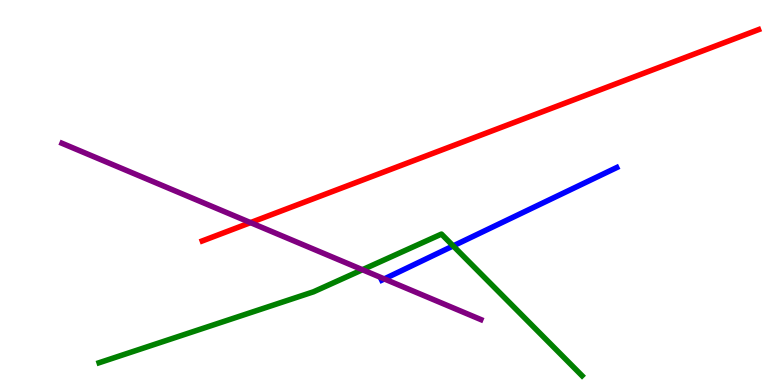[{'lines': ['blue', 'red'], 'intersections': []}, {'lines': ['green', 'red'], 'intersections': []}, {'lines': ['purple', 'red'], 'intersections': [{'x': 3.23, 'y': 4.22}]}, {'lines': ['blue', 'green'], 'intersections': [{'x': 5.85, 'y': 3.61}]}, {'lines': ['blue', 'purple'], 'intersections': [{'x': 4.96, 'y': 2.76}]}, {'lines': ['green', 'purple'], 'intersections': [{'x': 4.68, 'y': 2.99}]}]